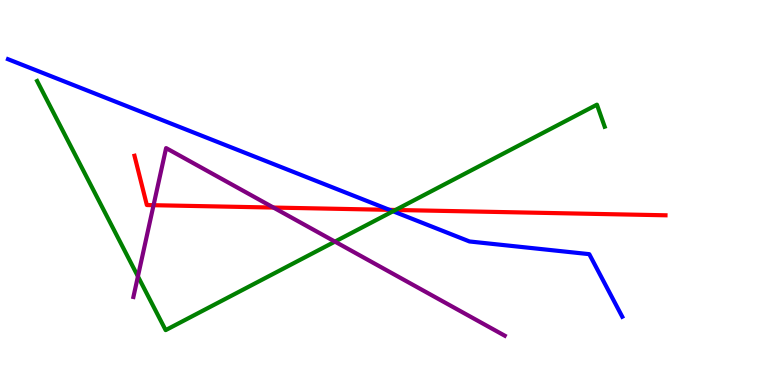[{'lines': ['blue', 'red'], 'intersections': [{'x': 5.03, 'y': 4.55}]}, {'lines': ['green', 'red'], 'intersections': [{'x': 5.1, 'y': 4.55}]}, {'lines': ['purple', 'red'], 'intersections': [{'x': 1.98, 'y': 4.67}, {'x': 3.53, 'y': 4.61}]}, {'lines': ['blue', 'green'], 'intersections': [{'x': 5.07, 'y': 4.51}]}, {'lines': ['blue', 'purple'], 'intersections': []}, {'lines': ['green', 'purple'], 'intersections': [{'x': 1.78, 'y': 2.82}, {'x': 4.32, 'y': 3.72}]}]